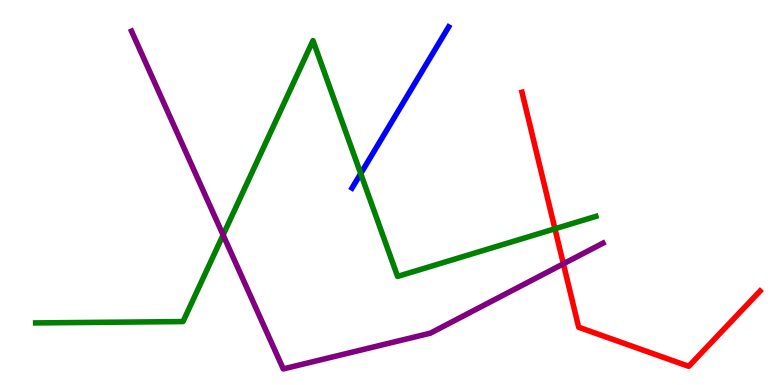[{'lines': ['blue', 'red'], 'intersections': []}, {'lines': ['green', 'red'], 'intersections': [{'x': 7.16, 'y': 4.06}]}, {'lines': ['purple', 'red'], 'intersections': [{'x': 7.27, 'y': 3.15}]}, {'lines': ['blue', 'green'], 'intersections': [{'x': 4.65, 'y': 5.49}]}, {'lines': ['blue', 'purple'], 'intersections': []}, {'lines': ['green', 'purple'], 'intersections': [{'x': 2.88, 'y': 3.9}]}]